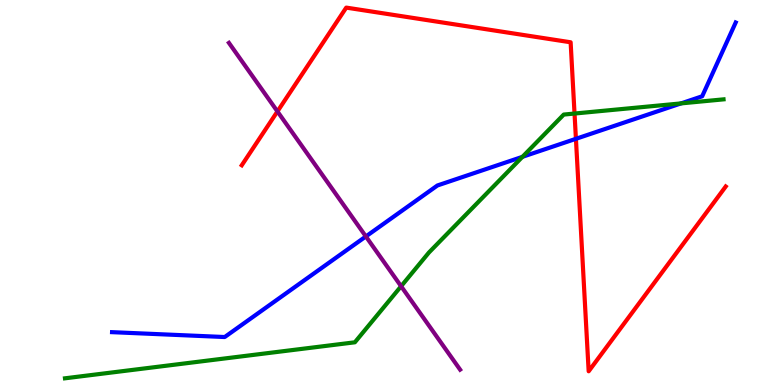[{'lines': ['blue', 'red'], 'intersections': [{'x': 7.43, 'y': 6.39}]}, {'lines': ['green', 'red'], 'intersections': [{'x': 7.41, 'y': 7.05}]}, {'lines': ['purple', 'red'], 'intersections': [{'x': 3.58, 'y': 7.11}]}, {'lines': ['blue', 'green'], 'intersections': [{'x': 6.74, 'y': 5.93}, {'x': 8.79, 'y': 7.31}]}, {'lines': ['blue', 'purple'], 'intersections': [{'x': 4.72, 'y': 3.86}]}, {'lines': ['green', 'purple'], 'intersections': [{'x': 5.18, 'y': 2.57}]}]